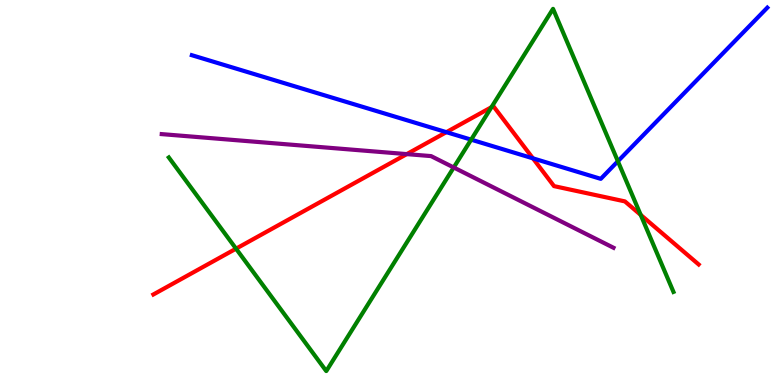[{'lines': ['blue', 'red'], 'intersections': [{'x': 5.76, 'y': 6.57}, {'x': 6.88, 'y': 5.89}]}, {'lines': ['green', 'red'], 'intersections': [{'x': 3.05, 'y': 3.54}, {'x': 6.34, 'y': 7.22}, {'x': 8.27, 'y': 4.42}]}, {'lines': ['purple', 'red'], 'intersections': [{'x': 5.25, 'y': 6.0}]}, {'lines': ['blue', 'green'], 'intersections': [{'x': 6.08, 'y': 6.37}, {'x': 7.97, 'y': 5.81}]}, {'lines': ['blue', 'purple'], 'intersections': []}, {'lines': ['green', 'purple'], 'intersections': [{'x': 5.85, 'y': 5.65}]}]